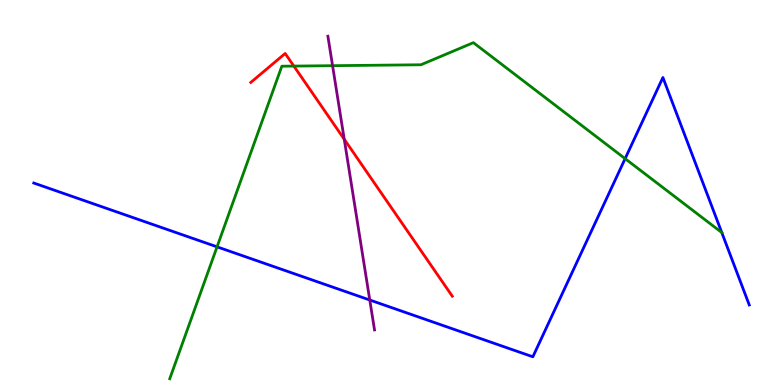[{'lines': ['blue', 'red'], 'intersections': []}, {'lines': ['green', 'red'], 'intersections': [{'x': 3.79, 'y': 8.28}]}, {'lines': ['purple', 'red'], 'intersections': [{'x': 4.44, 'y': 6.38}]}, {'lines': ['blue', 'green'], 'intersections': [{'x': 2.8, 'y': 3.59}, {'x': 8.07, 'y': 5.88}]}, {'lines': ['blue', 'purple'], 'intersections': [{'x': 4.77, 'y': 2.21}]}, {'lines': ['green', 'purple'], 'intersections': [{'x': 4.29, 'y': 8.29}]}]